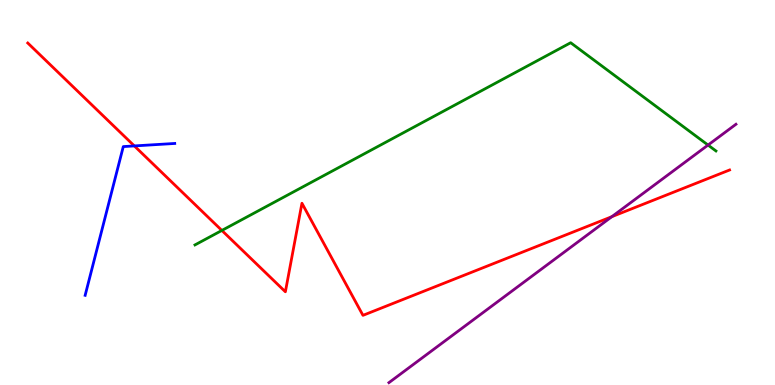[{'lines': ['blue', 'red'], 'intersections': [{'x': 1.73, 'y': 6.21}]}, {'lines': ['green', 'red'], 'intersections': [{'x': 2.86, 'y': 4.01}]}, {'lines': ['purple', 'red'], 'intersections': [{'x': 7.89, 'y': 4.37}]}, {'lines': ['blue', 'green'], 'intersections': []}, {'lines': ['blue', 'purple'], 'intersections': []}, {'lines': ['green', 'purple'], 'intersections': [{'x': 9.14, 'y': 6.23}]}]